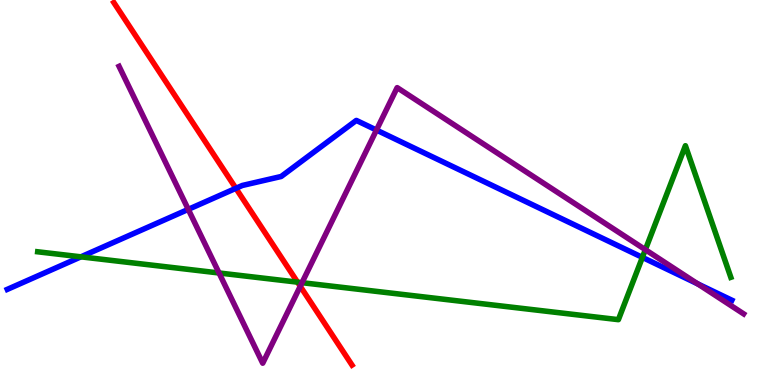[{'lines': ['blue', 'red'], 'intersections': [{'x': 3.04, 'y': 5.11}]}, {'lines': ['green', 'red'], 'intersections': [{'x': 3.84, 'y': 2.67}]}, {'lines': ['purple', 'red'], 'intersections': [{'x': 3.87, 'y': 2.56}]}, {'lines': ['blue', 'green'], 'intersections': [{'x': 1.04, 'y': 3.33}, {'x': 8.29, 'y': 3.31}]}, {'lines': ['blue', 'purple'], 'intersections': [{'x': 2.43, 'y': 4.56}, {'x': 4.86, 'y': 6.62}, {'x': 9.0, 'y': 2.63}]}, {'lines': ['green', 'purple'], 'intersections': [{'x': 2.83, 'y': 2.91}, {'x': 3.9, 'y': 2.66}, {'x': 8.33, 'y': 3.51}]}]